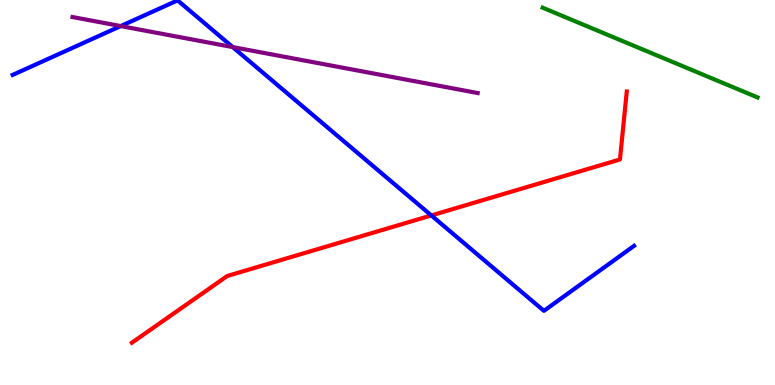[{'lines': ['blue', 'red'], 'intersections': [{'x': 5.57, 'y': 4.4}]}, {'lines': ['green', 'red'], 'intersections': []}, {'lines': ['purple', 'red'], 'intersections': []}, {'lines': ['blue', 'green'], 'intersections': []}, {'lines': ['blue', 'purple'], 'intersections': [{'x': 1.56, 'y': 9.32}, {'x': 3.0, 'y': 8.78}]}, {'lines': ['green', 'purple'], 'intersections': []}]